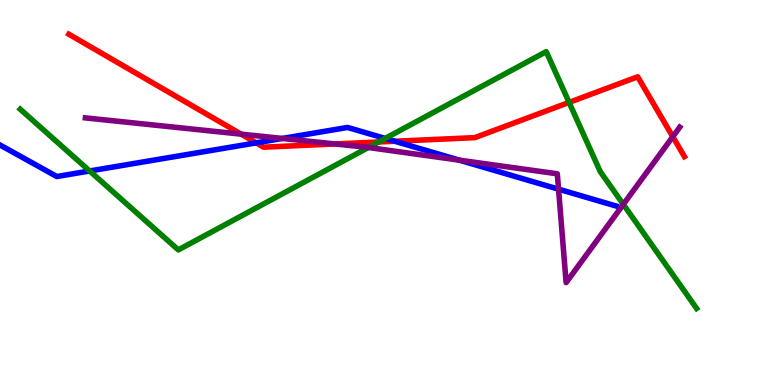[{'lines': ['blue', 'red'], 'intersections': [{'x': 3.31, 'y': 6.29}, {'x': 5.09, 'y': 6.33}]}, {'lines': ['green', 'red'], 'intersections': [{'x': 4.88, 'y': 6.31}, {'x': 7.34, 'y': 7.34}]}, {'lines': ['purple', 'red'], 'intersections': [{'x': 3.11, 'y': 6.52}, {'x': 4.32, 'y': 6.26}, {'x': 8.68, 'y': 6.45}]}, {'lines': ['blue', 'green'], 'intersections': [{'x': 1.16, 'y': 5.56}, {'x': 4.97, 'y': 6.4}]}, {'lines': ['blue', 'purple'], 'intersections': [{'x': 3.64, 'y': 6.4}, {'x': 5.93, 'y': 5.84}, {'x': 7.21, 'y': 5.09}]}, {'lines': ['green', 'purple'], 'intersections': [{'x': 4.75, 'y': 6.17}, {'x': 8.04, 'y': 4.69}]}]